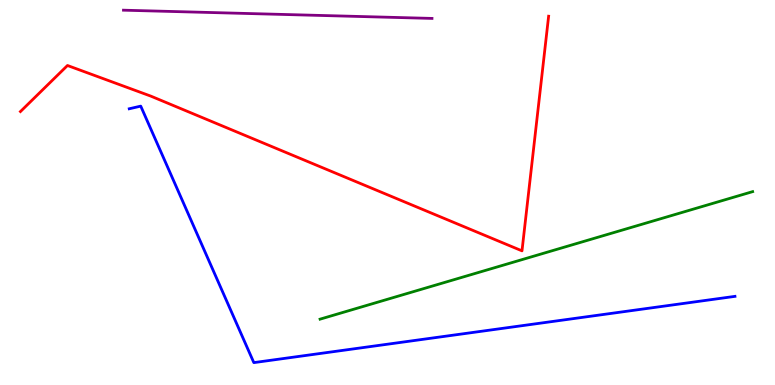[{'lines': ['blue', 'red'], 'intersections': []}, {'lines': ['green', 'red'], 'intersections': []}, {'lines': ['purple', 'red'], 'intersections': []}, {'lines': ['blue', 'green'], 'intersections': []}, {'lines': ['blue', 'purple'], 'intersections': []}, {'lines': ['green', 'purple'], 'intersections': []}]